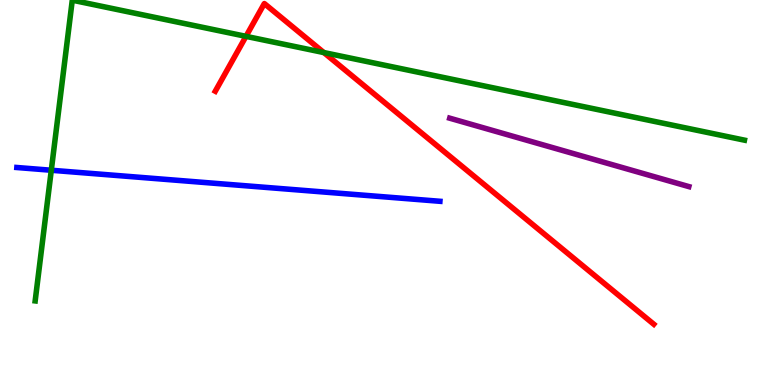[{'lines': ['blue', 'red'], 'intersections': []}, {'lines': ['green', 'red'], 'intersections': [{'x': 3.17, 'y': 9.06}, {'x': 4.18, 'y': 8.63}]}, {'lines': ['purple', 'red'], 'intersections': []}, {'lines': ['blue', 'green'], 'intersections': [{'x': 0.662, 'y': 5.58}]}, {'lines': ['blue', 'purple'], 'intersections': []}, {'lines': ['green', 'purple'], 'intersections': []}]